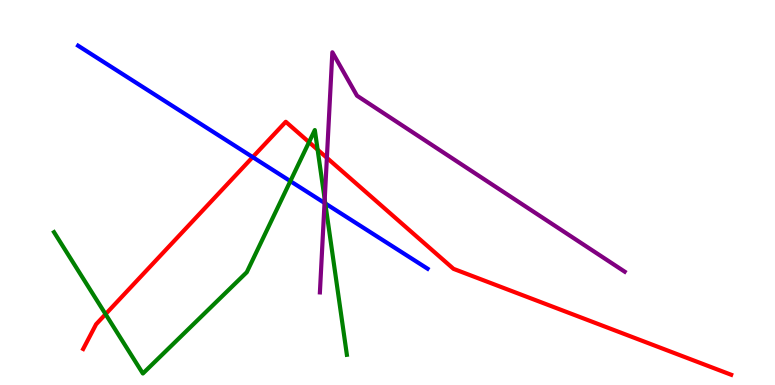[{'lines': ['blue', 'red'], 'intersections': [{'x': 3.26, 'y': 5.92}]}, {'lines': ['green', 'red'], 'intersections': [{'x': 1.36, 'y': 1.84}, {'x': 3.99, 'y': 6.31}, {'x': 4.1, 'y': 6.11}]}, {'lines': ['purple', 'red'], 'intersections': [{'x': 4.22, 'y': 5.9}]}, {'lines': ['blue', 'green'], 'intersections': [{'x': 3.75, 'y': 5.29}, {'x': 4.2, 'y': 4.72}]}, {'lines': ['blue', 'purple'], 'intersections': [{'x': 4.19, 'y': 4.73}]}, {'lines': ['green', 'purple'], 'intersections': [{'x': 4.19, 'y': 4.82}]}]